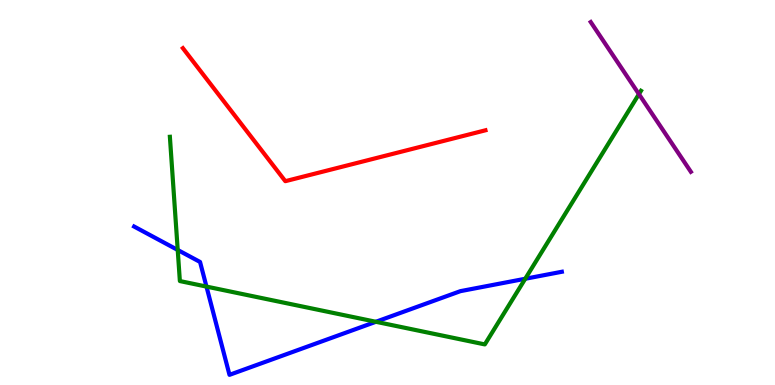[{'lines': ['blue', 'red'], 'intersections': []}, {'lines': ['green', 'red'], 'intersections': []}, {'lines': ['purple', 'red'], 'intersections': []}, {'lines': ['blue', 'green'], 'intersections': [{'x': 2.29, 'y': 3.51}, {'x': 2.66, 'y': 2.56}, {'x': 4.85, 'y': 1.64}, {'x': 6.78, 'y': 2.76}]}, {'lines': ['blue', 'purple'], 'intersections': []}, {'lines': ['green', 'purple'], 'intersections': [{'x': 8.24, 'y': 7.56}]}]